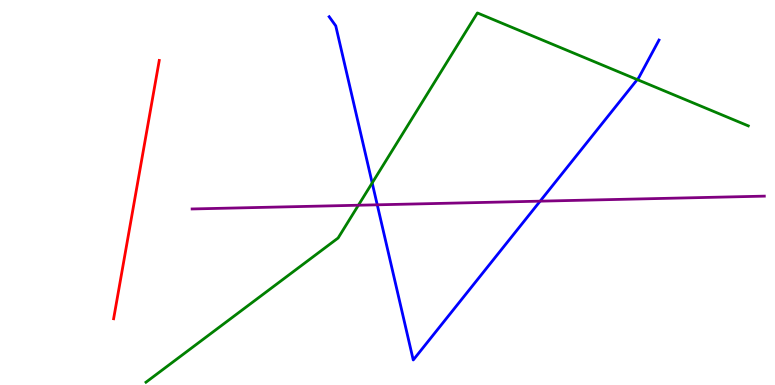[{'lines': ['blue', 'red'], 'intersections': []}, {'lines': ['green', 'red'], 'intersections': []}, {'lines': ['purple', 'red'], 'intersections': []}, {'lines': ['blue', 'green'], 'intersections': [{'x': 4.8, 'y': 5.25}, {'x': 8.22, 'y': 7.93}]}, {'lines': ['blue', 'purple'], 'intersections': [{'x': 4.87, 'y': 4.68}, {'x': 6.97, 'y': 4.77}]}, {'lines': ['green', 'purple'], 'intersections': [{'x': 4.62, 'y': 4.67}]}]